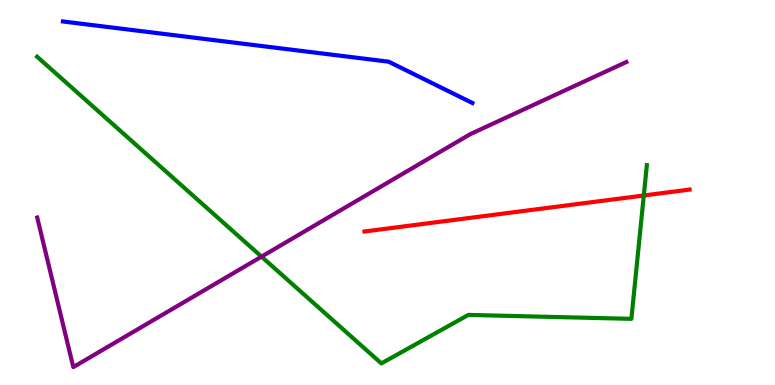[{'lines': ['blue', 'red'], 'intersections': []}, {'lines': ['green', 'red'], 'intersections': [{'x': 8.31, 'y': 4.92}]}, {'lines': ['purple', 'red'], 'intersections': []}, {'lines': ['blue', 'green'], 'intersections': []}, {'lines': ['blue', 'purple'], 'intersections': []}, {'lines': ['green', 'purple'], 'intersections': [{'x': 3.37, 'y': 3.33}]}]